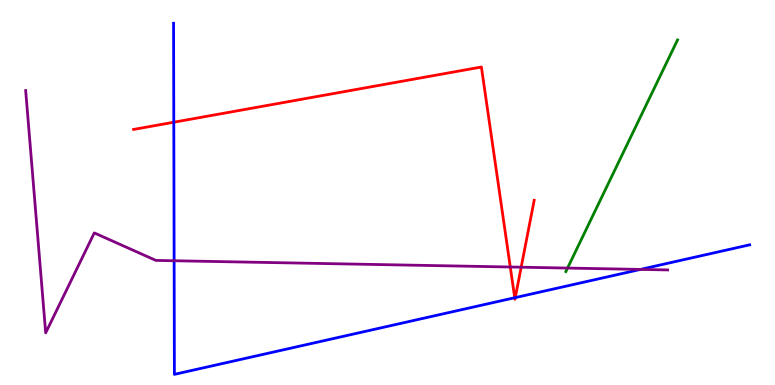[{'lines': ['blue', 'red'], 'intersections': [{'x': 2.24, 'y': 6.83}, {'x': 6.64, 'y': 2.27}, {'x': 6.65, 'y': 2.27}]}, {'lines': ['green', 'red'], 'intersections': []}, {'lines': ['purple', 'red'], 'intersections': [{'x': 6.58, 'y': 3.06}, {'x': 6.72, 'y': 3.06}]}, {'lines': ['blue', 'green'], 'intersections': []}, {'lines': ['blue', 'purple'], 'intersections': [{'x': 2.25, 'y': 3.23}, {'x': 8.26, 'y': 3.0}]}, {'lines': ['green', 'purple'], 'intersections': [{'x': 7.32, 'y': 3.04}]}]